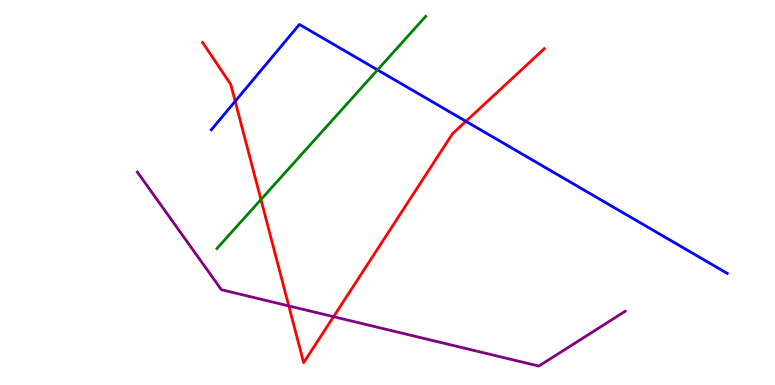[{'lines': ['blue', 'red'], 'intersections': [{'x': 3.03, 'y': 7.37}, {'x': 6.01, 'y': 6.85}]}, {'lines': ['green', 'red'], 'intersections': [{'x': 3.37, 'y': 4.82}]}, {'lines': ['purple', 'red'], 'intersections': [{'x': 3.73, 'y': 2.05}, {'x': 4.3, 'y': 1.77}]}, {'lines': ['blue', 'green'], 'intersections': [{'x': 4.87, 'y': 8.18}]}, {'lines': ['blue', 'purple'], 'intersections': []}, {'lines': ['green', 'purple'], 'intersections': []}]